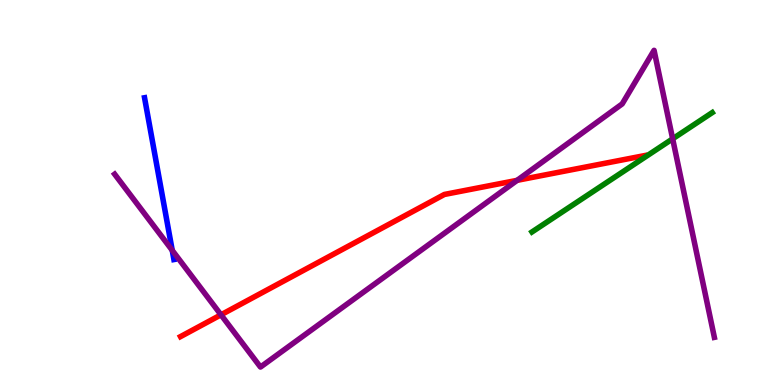[{'lines': ['blue', 'red'], 'intersections': []}, {'lines': ['green', 'red'], 'intersections': []}, {'lines': ['purple', 'red'], 'intersections': [{'x': 2.85, 'y': 1.82}, {'x': 6.67, 'y': 5.32}]}, {'lines': ['blue', 'green'], 'intersections': []}, {'lines': ['blue', 'purple'], 'intersections': [{'x': 2.22, 'y': 3.5}]}, {'lines': ['green', 'purple'], 'intersections': [{'x': 8.68, 'y': 6.39}]}]